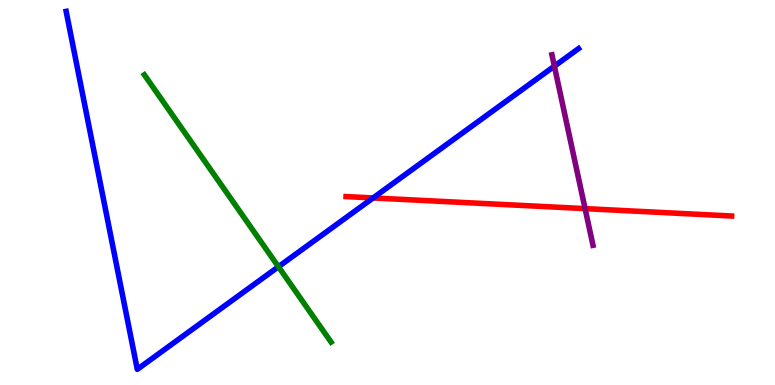[{'lines': ['blue', 'red'], 'intersections': [{'x': 4.81, 'y': 4.86}]}, {'lines': ['green', 'red'], 'intersections': []}, {'lines': ['purple', 'red'], 'intersections': [{'x': 7.55, 'y': 4.58}]}, {'lines': ['blue', 'green'], 'intersections': [{'x': 3.59, 'y': 3.07}]}, {'lines': ['blue', 'purple'], 'intersections': [{'x': 7.15, 'y': 8.28}]}, {'lines': ['green', 'purple'], 'intersections': []}]